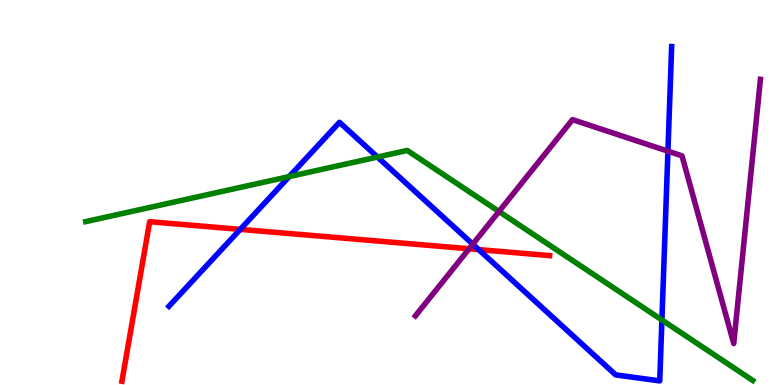[{'lines': ['blue', 'red'], 'intersections': [{'x': 3.1, 'y': 4.04}, {'x': 6.18, 'y': 3.52}]}, {'lines': ['green', 'red'], 'intersections': []}, {'lines': ['purple', 'red'], 'intersections': [{'x': 6.05, 'y': 3.54}]}, {'lines': ['blue', 'green'], 'intersections': [{'x': 3.73, 'y': 5.41}, {'x': 4.87, 'y': 5.92}, {'x': 8.54, 'y': 1.69}]}, {'lines': ['blue', 'purple'], 'intersections': [{'x': 6.1, 'y': 3.66}, {'x': 8.62, 'y': 6.07}]}, {'lines': ['green', 'purple'], 'intersections': [{'x': 6.44, 'y': 4.51}]}]